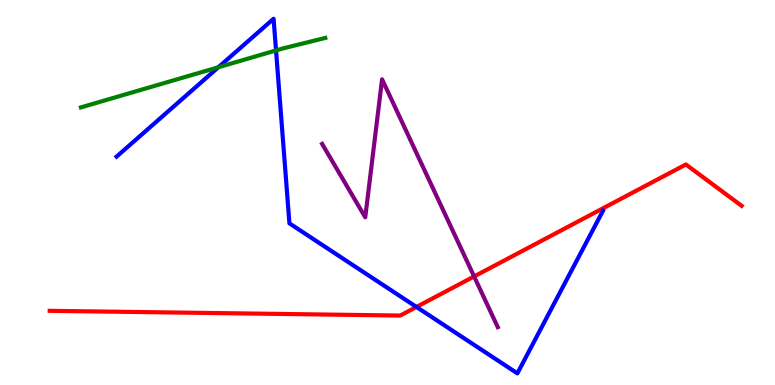[{'lines': ['blue', 'red'], 'intersections': [{'x': 5.37, 'y': 2.03}]}, {'lines': ['green', 'red'], 'intersections': []}, {'lines': ['purple', 'red'], 'intersections': [{'x': 6.12, 'y': 2.82}]}, {'lines': ['blue', 'green'], 'intersections': [{'x': 2.82, 'y': 8.25}, {'x': 3.56, 'y': 8.69}]}, {'lines': ['blue', 'purple'], 'intersections': []}, {'lines': ['green', 'purple'], 'intersections': []}]